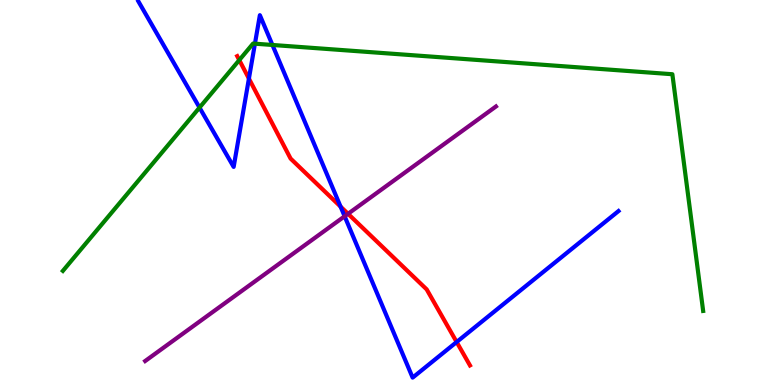[{'lines': ['blue', 'red'], 'intersections': [{'x': 3.21, 'y': 7.96}, {'x': 4.39, 'y': 4.63}, {'x': 5.89, 'y': 1.12}]}, {'lines': ['green', 'red'], 'intersections': [{'x': 3.09, 'y': 8.44}]}, {'lines': ['purple', 'red'], 'intersections': [{'x': 4.49, 'y': 4.45}]}, {'lines': ['blue', 'green'], 'intersections': [{'x': 2.57, 'y': 7.21}, {'x': 3.29, 'y': 8.87}, {'x': 3.52, 'y': 8.83}]}, {'lines': ['blue', 'purple'], 'intersections': [{'x': 4.45, 'y': 4.38}]}, {'lines': ['green', 'purple'], 'intersections': []}]